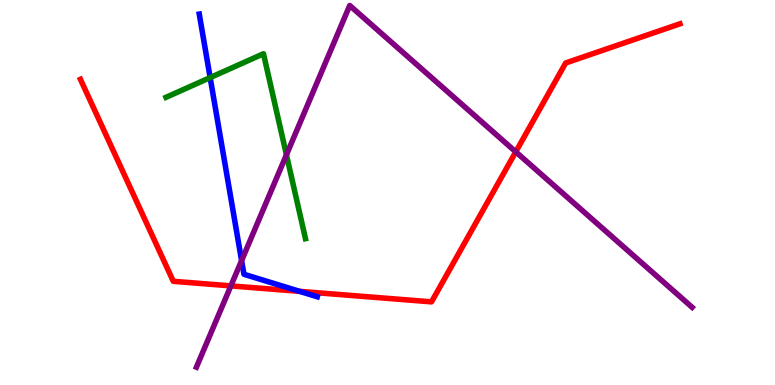[{'lines': ['blue', 'red'], 'intersections': [{'x': 3.87, 'y': 2.43}]}, {'lines': ['green', 'red'], 'intersections': []}, {'lines': ['purple', 'red'], 'intersections': [{'x': 2.98, 'y': 2.57}, {'x': 6.66, 'y': 6.06}]}, {'lines': ['blue', 'green'], 'intersections': [{'x': 2.71, 'y': 7.98}]}, {'lines': ['blue', 'purple'], 'intersections': [{'x': 3.12, 'y': 3.23}]}, {'lines': ['green', 'purple'], 'intersections': [{'x': 3.7, 'y': 5.98}]}]